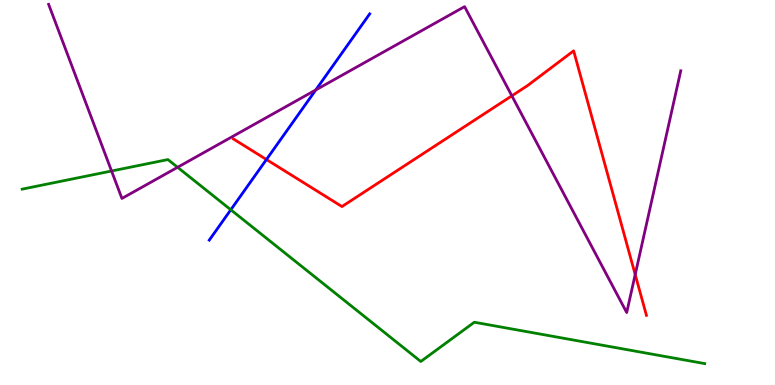[{'lines': ['blue', 'red'], 'intersections': [{'x': 3.44, 'y': 5.86}]}, {'lines': ['green', 'red'], 'intersections': []}, {'lines': ['purple', 'red'], 'intersections': [{'x': 6.6, 'y': 7.51}, {'x': 8.2, 'y': 2.87}]}, {'lines': ['blue', 'green'], 'intersections': [{'x': 2.98, 'y': 4.55}]}, {'lines': ['blue', 'purple'], 'intersections': [{'x': 4.07, 'y': 7.66}]}, {'lines': ['green', 'purple'], 'intersections': [{'x': 1.44, 'y': 5.56}, {'x': 2.29, 'y': 5.65}]}]